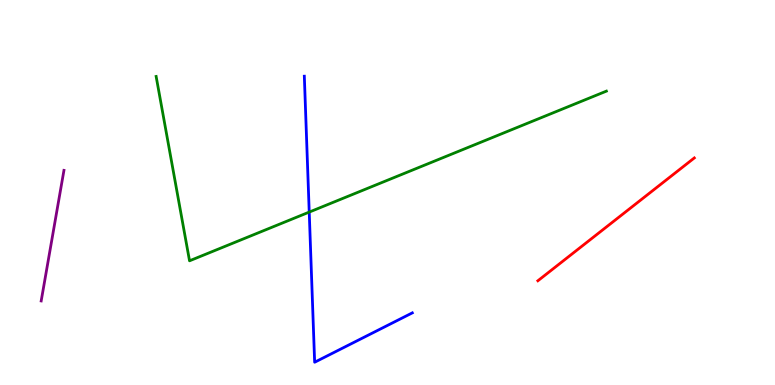[{'lines': ['blue', 'red'], 'intersections': []}, {'lines': ['green', 'red'], 'intersections': []}, {'lines': ['purple', 'red'], 'intersections': []}, {'lines': ['blue', 'green'], 'intersections': [{'x': 3.99, 'y': 4.49}]}, {'lines': ['blue', 'purple'], 'intersections': []}, {'lines': ['green', 'purple'], 'intersections': []}]